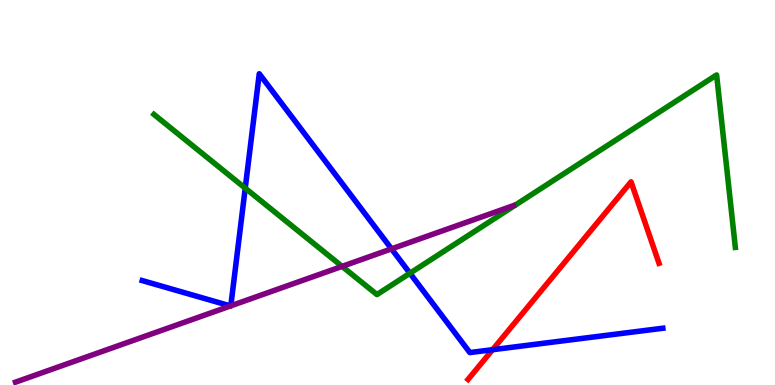[{'lines': ['blue', 'red'], 'intersections': [{'x': 6.36, 'y': 0.917}]}, {'lines': ['green', 'red'], 'intersections': []}, {'lines': ['purple', 'red'], 'intersections': []}, {'lines': ['blue', 'green'], 'intersections': [{'x': 3.16, 'y': 5.11}, {'x': 5.29, 'y': 2.9}]}, {'lines': ['blue', 'purple'], 'intersections': [{'x': 2.97, 'y': 2.05}, {'x': 2.98, 'y': 2.06}, {'x': 5.05, 'y': 3.54}]}, {'lines': ['green', 'purple'], 'intersections': [{'x': 4.41, 'y': 3.08}]}]